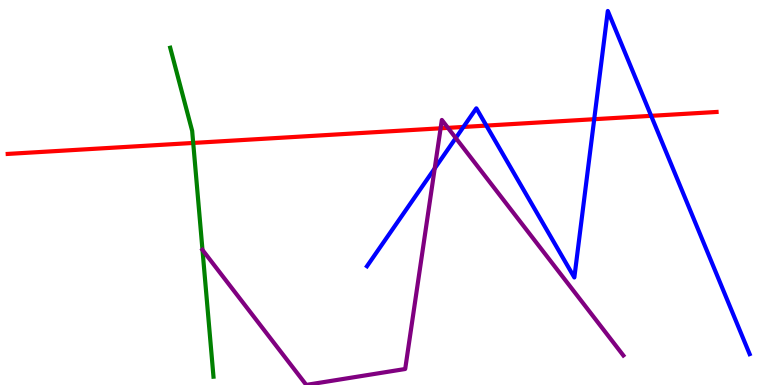[{'lines': ['blue', 'red'], 'intersections': [{'x': 5.98, 'y': 6.7}, {'x': 6.28, 'y': 6.74}, {'x': 7.67, 'y': 6.9}, {'x': 8.4, 'y': 6.99}]}, {'lines': ['green', 'red'], 'intersections': [{'x': 2.49, 'y': 6.29}]}, {'lines': ['purple', 'red'], 'intersections': [{'x': 5.69, 'y': 6.67}, {'x': 5.78, 'y': 6.68}]}, {'lines': ['blue', 'green'], 'intersections': []}, {'lines': ['blue', 'purple'], 'intersections': [{'x': 5.61, 'y': 5.63}, {'x': 5.88, 'y': 6.42}]}, {'lines': ['green', 'purple'], 'intersections': [{'x': 2.61, 'y': 3.51}]}]